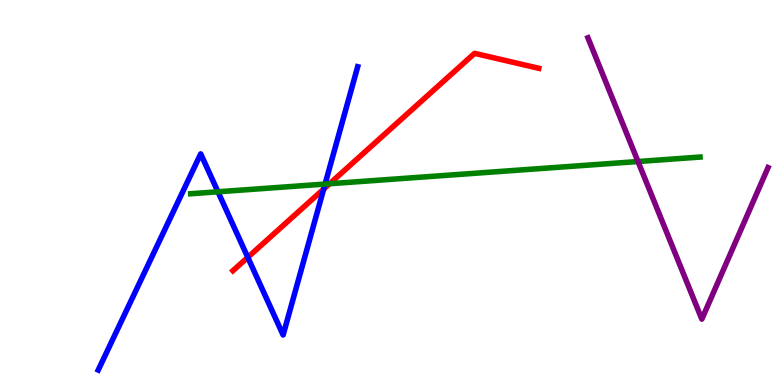[{'lines': ['blue', 'red'], 'intersections': [{'x': 3.2, 'y': 3.32}, {'x': 4.18, 'y': 5.09}]}, {'lines': ['green', 'red'], 'intersections': [{'x': 4.25, 'y': 5.23}]}, {'lines': ['purple', 'red'], 'intersections': []}, {'lines': ['blue', 'green'], 'intersections': [{'x': 2.81, 'y': 5.02}, {'x': 4.19, 'y': 5.22}]}, {'lines': ['blue', 'purple'], 'intersections': []}, {'lines': ['green', 'purple'], 'intersections': [{'x': 8.23, 'y': 5.8}]}]